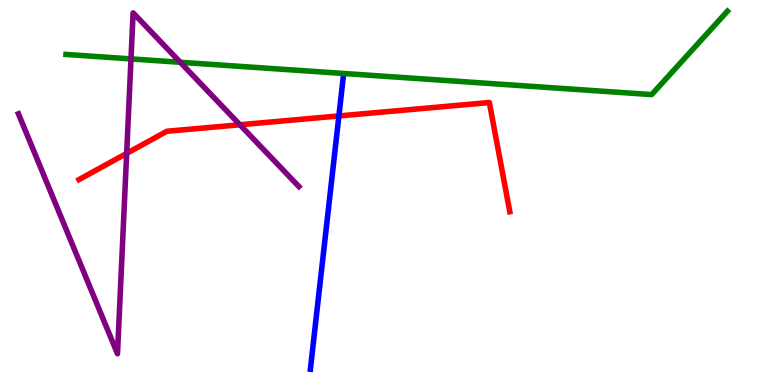[{'lines': ['blue', 'red'], 'intersections': [{'x': 4.37, 'y': 6.99}]}, {'lines': ['green', 'red'], 'intersections': []}, {'lines': ['purple', 'red'], 'intersections': [{'x': 1.63, 'y': 6.02}, {'x': 3.1, 'y': 6.76}]}, {'lines': ['blue', 'green'], 'intersections': []}, {'lines': ['blue', 'purple'], 'intersections': []}, {'lines': ['green', 'purple'], 'intersections': [{'x': 1.69, 'y': 8.47}, {'x': 2.33, 'y': 8.38}]}]